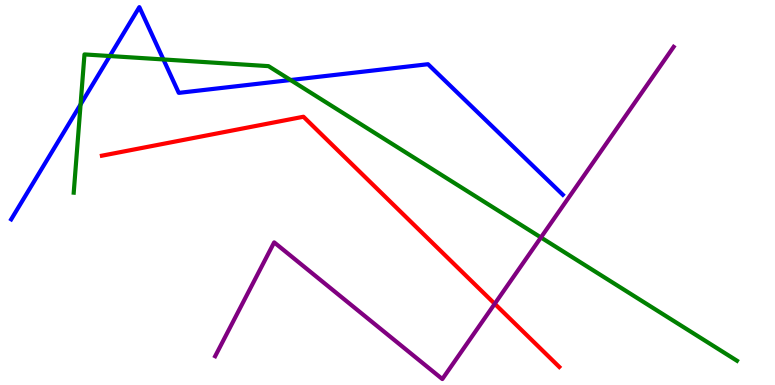[{'lines': ['blue', 'red'], 'intersections': []}, {'lines': ['green', 'red'], 'intersections': []}, {'lines': ['purple', 'red'], 'intersections': [{'x': 6.38, 'y': 2.11}]}, {'lines': ['blue', 'green'], 'intersections': [{'x': 1.04, 'y': 7.29}, {'x': 1.42, 'y': 8.54}, {'x': 2.11, 'y': 8.46}, {'x': 3.75, 'y': 7.92}]}, {'lines': ['blue', 'purple'], 'intersections': []}, {'lines': ['green', 'purple'], 'intersections': [{'x': 6.98, 'y': 3.83}]}]